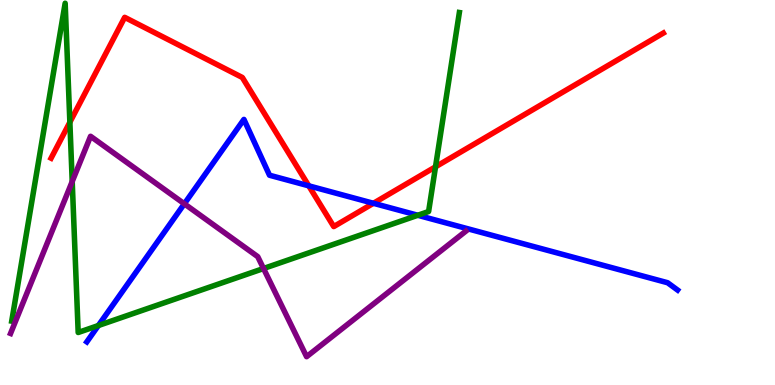[{'lines': ['blue', 'red'], 'intersections': [{'x': 3.98, 'y': 5.17}, {'x': 4.82, 'y': 4.72}]}, {'lines': ['green', 'red'], 'intersections': [{'x': 0.902, 'y': 6.83}, {'x': 5.62, 'y': 5.67}]}, {'lines': ['purple', 'red'], 'intersections': []}, {'lines': ['blue', 'green'], 'intersections': [{'x': 1.27, 'y': 1.54}, {'x': 5.39, 'y': 4.41}]}, {'lines': ['blue', 'purple'], 'intersections': [{'x': 2.38, 'y': 4.71}]}, {'lines': ['green', 'purple'], 'intersections': [{'x': 0.932, 'y': 5.29}, {'x': 3.4, 'y': 3.03}]}]